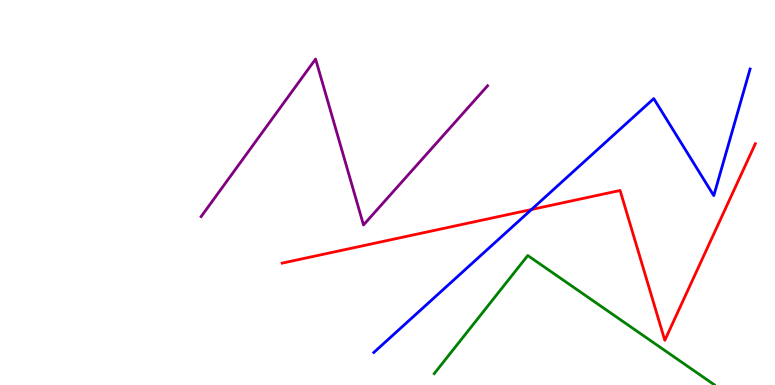[{'lines': ['blue', 'red'], 'intersections': [{'x': 6.86, 'y': 4.56}]}, {'lines': ['green', 'red'], 'intersections': []}, {'lines': ['purple', 'red'], 'intersections': []}, {'lines': ['blue', 'green'], 'intersections': []}, {'lines': ['blue', 'purple'], 'intersections': []}, {'lines': ['green', 'purple'], 'intersections': []}]